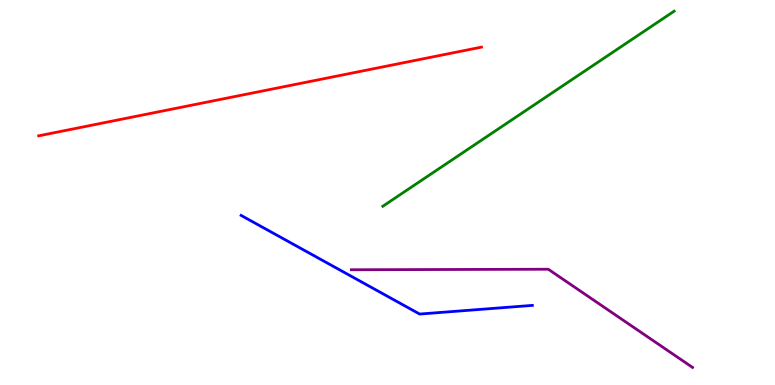[{'lines': ['blue', 'red'], 'intersections': []}, {'lines': ['green', 'red'], 'intersections': []}, {'lines': ['purple', 'red'], 'intersections': []}, {'lines': ['blue', 'green'], 'intersections': []}, {'lines': ['blue', 'purple'], 'intersections': []}, {'lines': ['green', 'purple'], 'intersections': []}]